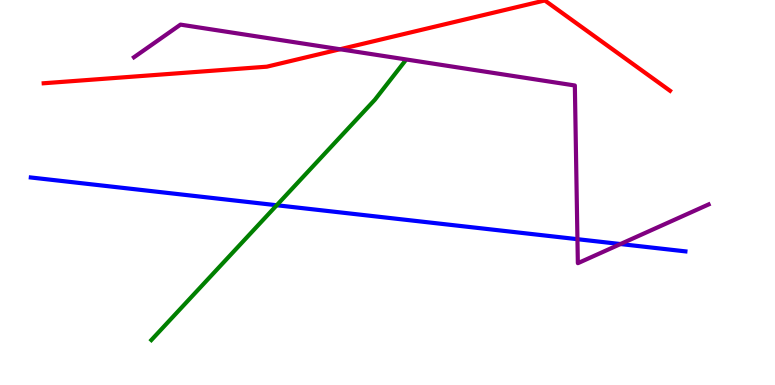[{'lines': ['blue', 'red'], 'intersections': []}, {'lines': ['green', 'red'], 'intersections': []}, {'lines': ['purple', 'red'], 'intersections': [{'x': 4.39, 'y': 8.72}]}, {'lines': ['blue', 'green'], 'intersections': [{'x': 3.57, 'y': 4.67}]}, {'lines': ['blue', 'purple'], 'intersections': [{'x': 7.45, 'y': 3.79}, {'x': 8.01, 'y': 3.66}]}, {'lines': ['green', 'purple'], 'intersections': []}]